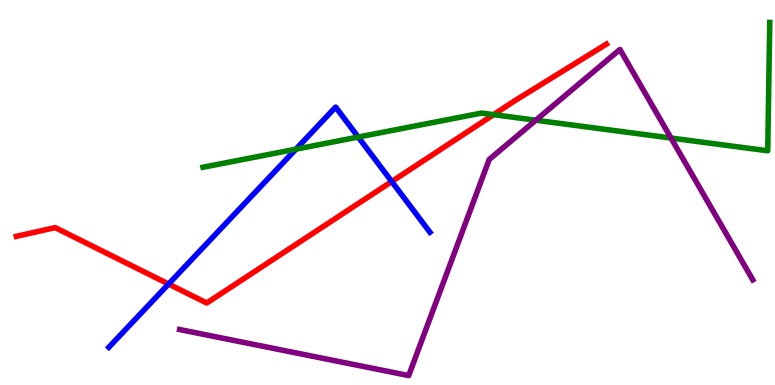[{'lines': ['blue', 'red'], 'intersections': [{'x': 2.18, 'y': 2.62}, {'x': 5.05, 'y': 5.28}]}, {'lines': ['green', 'red'], 'intersections': [{'x': 6.37, 'y': 7.02}]}, {'lines': ['purple', 'red'], 'intersections': []}, {'lines': ['blue', 'green'], 'intersections': [{'x': 3.82, 'y': 6.13}, {'x': 4.62, 'y': 6.44}]}, {'lines': ['blue', 'purple'], 'intersections': []}, {'lines': ['green', 'purple'], 'intersections': [{'x': 6.91, 'y': 6.88}, {'x': 8.66, 'y': 6.41}]}]